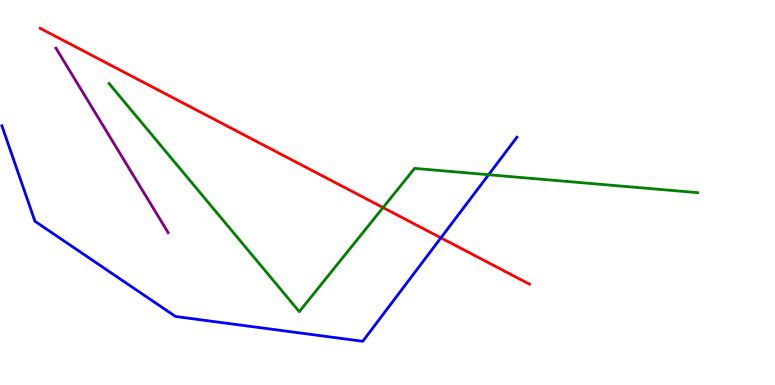[{'lines': ['blue', 'red'], 'intersections': [{'x': 5.69, 'y': 3.82}]}, {'lines': ['green', 'red'], 'intersections': [{'x': 4.94, 'y': 4.61}]}, {'lines': ['purple', 'red'], 'intersections': []}, {'lines': ['blue', 'green'], 'intersections': [{'x': 6.3, 'y': 5.46}]}, {'lines': ['blue', 'purple'], 'intersections': []}, {'lines': ['green', 'purple'], 'intersections': []}]